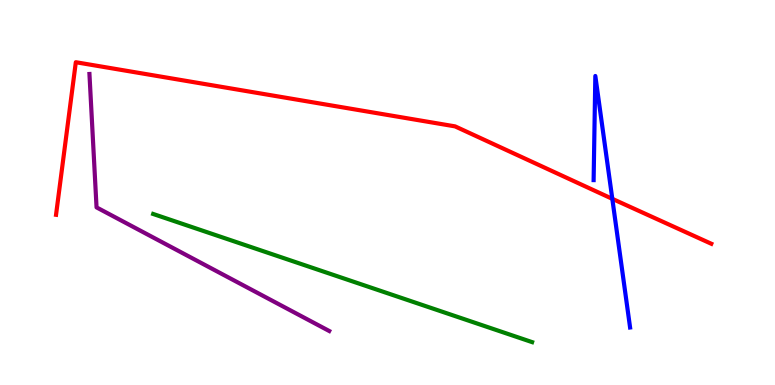[{'lines': ['blue', 'red'], 'intersections': [{'x': 7.9, 'y': 4.84}]}, {'lines': ['green', 'red'], 'intersections': []}, {'lines': ['purple', 'red'], 'intersections': []}, {'lines': ['blue', 'green'], 'intersections': []}, {'lines': ['blue', 'purple'], 'intersections': []}, {'lines': ['green', 'purple'], 'intersections': []}]